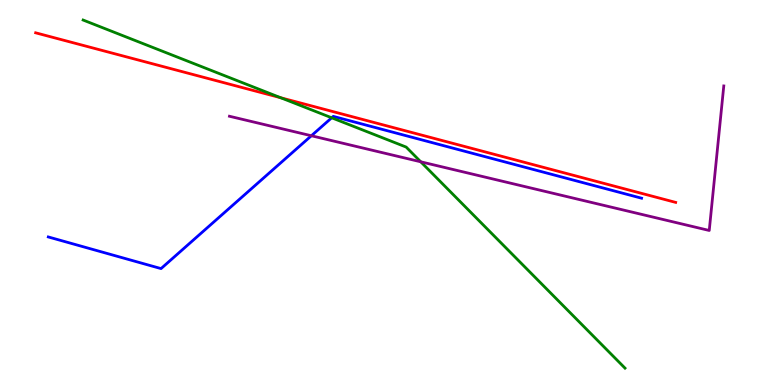[{'lines': ['blue', 'red'], 'intersections': []}, {'lines': ['green', 'red'], 'intersections': [{'x': 3.62, 'y': 7.46}]}, {'lines': ['purple', 'red'], 'intersections': []}, {'lines': ['blue', 'green'], 'intersections': [{'x': 4.28, 'y': 6.94}]}, {'lines': ['blue', 'purple'], 'intersections': [{'x': 4.02, 'y': 6.47}]}, {'lines': ['green', 'purple'], 'intersections': [{'x': 5.43, 'y': 5.8}]}]